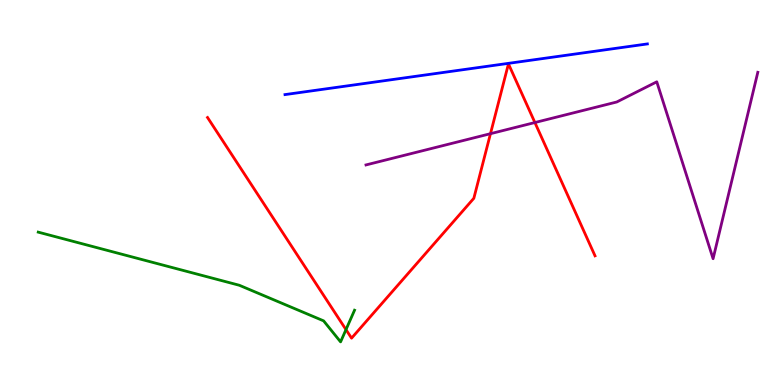[{'lines': ['blue', 'red'], 'intersections': []}, {'lines': ['green', 'red'], 'intersections': [{'x': 4.46, 'y': 1.44}]}, {'lines': ['purple', 'red'], 'intersections': [{'x': 6.33, 'y': 6.53}, {'x': 6.9, 'y': 6.82}]}, {'lines': ['blue', 'green'], 'intersections': []}, {'lines': ['blue', 'purple'], 'intersections': []}, {'lines': ['green', 'purple'], 'intersections': []}]